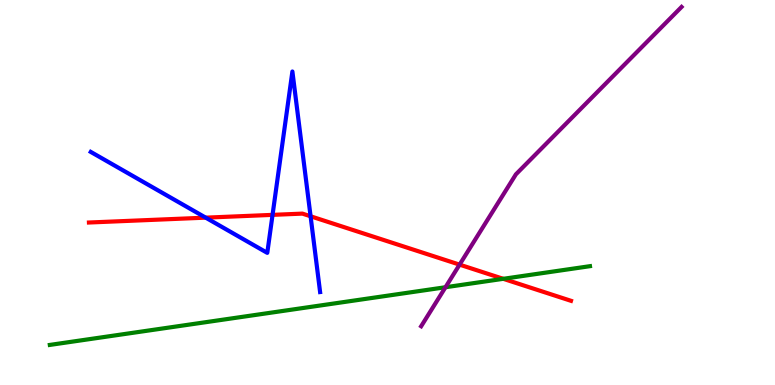[{'lines': ['blue', 'red'], 'intersections': [{'x': 2.65, 'y': 4.35}, {'x': 3.52, 'y': 4.42}, {'x': 4.01, 'y': 4.38}]}, {'lines': ['green', 'red'], 'intersections': [{'x': 6.49, 'y': 2.76}]}, {'lines': ['purple', 'red'], 'intersections': [{'x': 5.93, 'y': 3.13}]}, {'lines': ['blue', 'green'], 'intersections': []}, {'lines': ['blue', 'purple'], 'intersections': []}, {'lines': ['green', 'purple'], 'intersections': [{'x': 5.75, 'y': 2.54}]}]